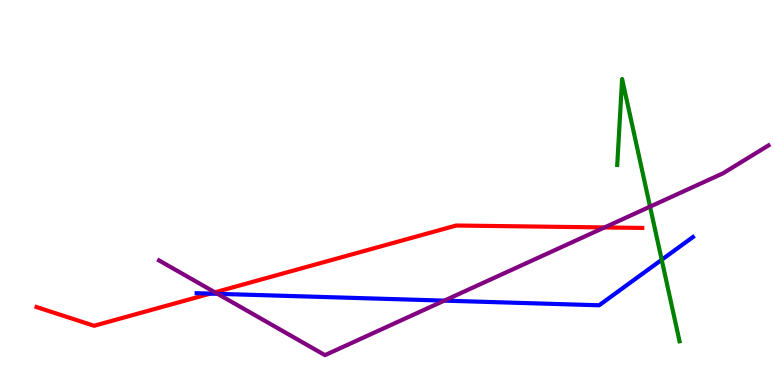[{'lines': ['blue', 'red'], 'intersections': [{'x': 2.71, 'y': 2.37}]}, {'lines': ['green', 'red'], 'intersections': []}, {'lines': ['purple', 'red'], 'intersections': [{'x': 2.77, 'y': 2.41}, {'x': 7.8, 'y': 4.09}]}, {'lines': ['blue', 'green'], 'intersections': [{'x': 8.54, 'y': 3.25}]}, {'lines': ['blue', 'purple'], 'intersections': [{'x': 2.81, 'y': 2.37}, {'x': 5.73, 'y': 2.19}]}, {'lines': ['green', 'purple'], 'intersections': [{'x': 8.39, 'y': 4.63}]}]